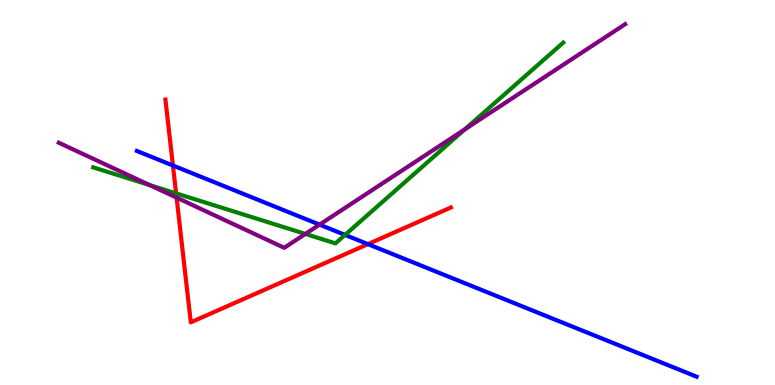[{'lines': ['blue', 'red'], 'intersections': [{'x': 2.23, 'y': 5.7}, {'x': 4.75, 'y': 3.66}]}, {'lines': ['green', 'red'], 'intersections': [{'x': 2.27, 'y': 4.98}]}, {'lines': ['purple', 'red'], 'intersections': [{'x': 2.28, 'y': 4.87}]}, {'lines': ['blue', 'green'], 'intersections': [{'x': 4.45, 'y': 3.9}]}, {'lines': ['blue', 'purple'], 'intersections': [{'x': 4.12, 'y': 4.17}]}, {'lines': ['green', 'purple'], 'intersections': [{'x': 1.93, 'y': 5.19}, {'x': 3.94, 'y': 3.92}, {'x': 6.0, 'y': 6.64}]}]